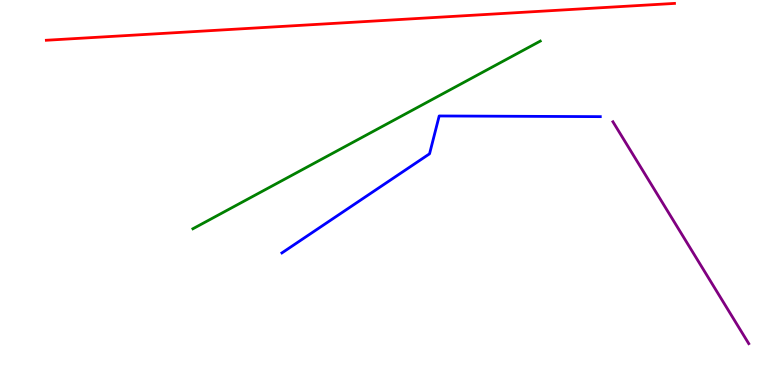[{'lines': ['blue', 'red'], 'intersections': []}, {'lines': ['green', 'red'], 'intersections': []}, {'lines': ['purple', 'red'], 'intersections': []}, {'lines': ['blue', 'green'], 'intersections': []}, {'lines': ['blue', 'purple'], 'intersections': []}, {'lines': ['green', 'purple'], 'intersections': []}]